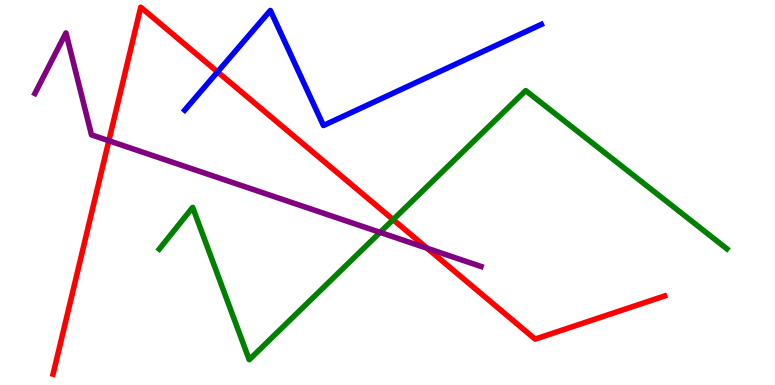[{'lines': ['blue', 'red'], 'intersections': [{'x': 2.81, 'y': 8.13}]}, {'lines': ['green', 'red'], 'intersections': [{'x': 5.07, 'y': 4.3}]}, {'lines': ['purple', 'red'], 'intersections': [{'x': 1.4, 'y': 6.34}, {'x': 5.51, 'y': 3.55}]}, {'lines': ['blue', 'green'], 'intersections': []}, {'lines': ['blue', 'purple'], 'intersections': []}, {'lines': ['green', 'purple'], 'intersections': [{'x': 4.9, 'y': 3.96}]}]